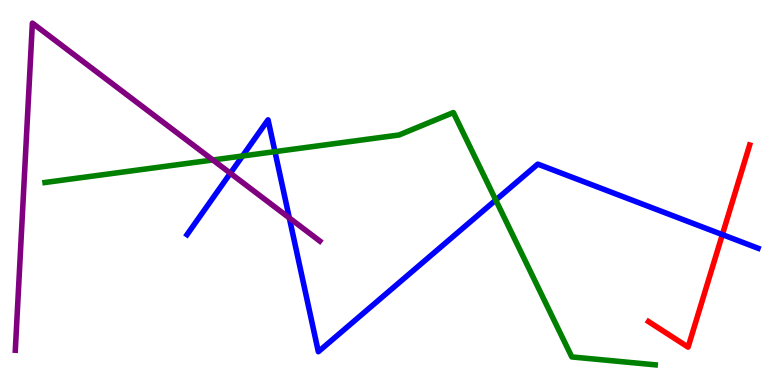[{'lines': ['blue', 'red'], 'intersections': [{'x': 9.32, 'y': 3.91}]}, {'lines': ['green', 'red'], 'intersections': []}, {'lines': ['purple', 'red'], 'intersections': []}, {'lines': ['blue', 'green'], 'intersections': [{'x': 3.13, 'y': 5.95}, {'x': 3.55, 'y': 6.06}, {'x': 6.4, 'y': 4.8}]}, {'lines': ['blue', 'purple'], 'intersections': [{'x': 2.97, 'y': 5.5}, {'x': 3.73, 'y': 4.34}]}, {'lines': ['green', 'purple'], 'intersections': [{'x': 2.75, 'y': 5.84}]}]